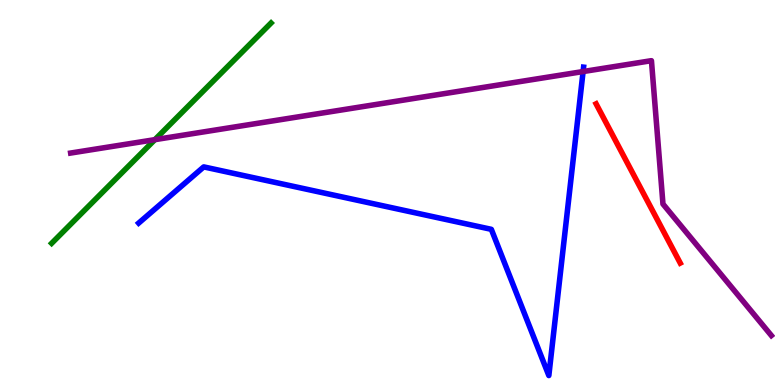[{'lines': ['blue', 'red'], 'intersections': []}, {'lines': ['green', 'red'], 'intersections': []}, {'lines': ['purple', 'red'], 'intersections': []}, {'lines': ['blue', 'green'], 'intersections': []}, {'lines': ['blue', 'purple'], 'intersections': [{'x': 7.52, 'y': 8.14}]}, {'lines': ['green', 'purple'], 'intersections': [{'x': 2.0, 'y': 6.37}]}]